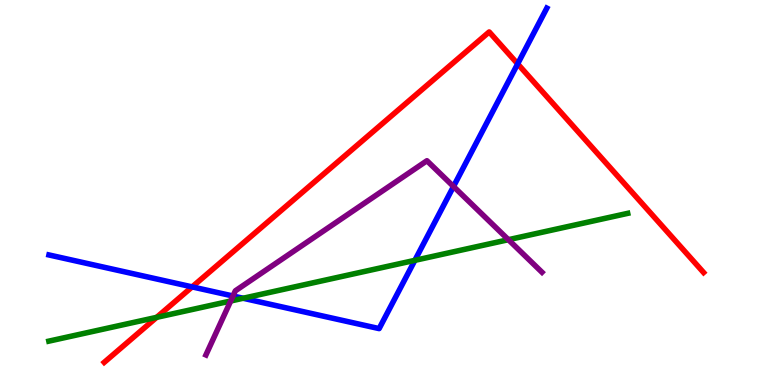[{'lines': ['blue', 'red'], 'intersections': [{'x': 2.48, 'y': 2.55}, {'x': 6.68, 'y': 8.34}]}, {'lines': ['green', 'red'], 'intersections': [{'x': 2.02, 'y': 1.76}]}, {'lines': ['purple', 'red'], 'intersections': []}, {'lines': ['blue', 'green'], 'intersections': [{'x': 3.14, 'y': 2.25}, {'x': 5.35, 'y': 3.24}]}, {'lines': ['blue', 'purple'], 'intersections': [{'x': 3.01, 'y': 2.31}, {'x': 5.85, 'y': 5.16}]}, {'lines': ['green', 'purple'], 'intersections': [{'x': 2.98, 'y': 2.18}, {'x': 6.56, 'y': 3.77}]}]